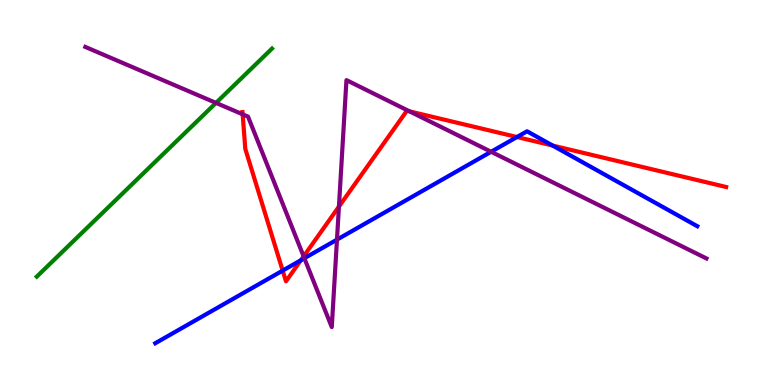[{'lines': ['blue', 'red'], 'intersections': [{'x': 3.65, 'y': 2.97}, {'x': 3.88, 'y': 3.24}, {'x': 6.67, 'y': 6.44}, {'x': 7.13, 'y': 6.22}]}, {'lines': ['green', 'red'], 'intersections': []}, {'lines': ['purple', 'red'], 'intersections': [{'x': 3.13, 'y': 7.03}, {'x': 3.92, 'y': 3.34}, {'x': 4.37, 'y': 4.63}, {'x': 5.28, 'y': 7.11}]}, {'lines': ['blue', 'green'], 'intersections': []}, {'lines': ['blue', 'purple'], 'intersections': [{'x': 3.93, 'y': 3.29}, {'x': 4.35, 'y': 3.78}, {'x': 6.34, 'y': 6.06}]}, {'lines': ['green', 'purple'], 'intersections': [{'x': 2.79, 'y': 7.33}]}]